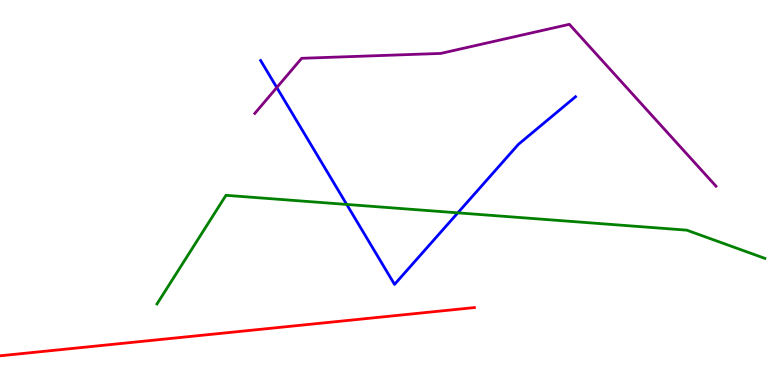[{'lines': ['blue', 'red'], 'intersections': []}, {'lines': ['green', 'red'], 'intersections': []}, {'lines': ['purple', 'red'], 'intersections': []}, {'lines': ['blue', 'green'], 'intersections': [{'x': 4.47, 'y': 4.69}, {'x': 5.91, 'y': 4.47}]}, {'lines': ['blue', 'purple'], 'intersections': [{'x': 3.57, 'y': 7.73}]}, {'lines': ['green', 'purple'], 'intersections': []}]